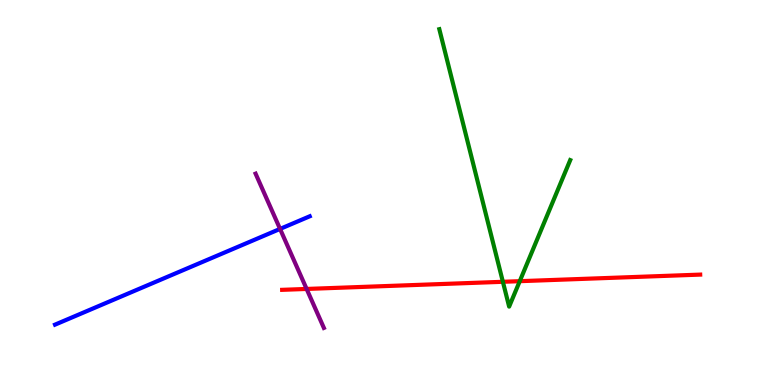[{'lines': ['blue', 'red'], 'intersections': []}, {'lines': ['green', 'red'], 'intersections': [{'x': 6.49, 'y': 2.68}, {'x': 6.71, 'y': 2.7}]}, {'lines': ['purple', 'red'], 'intersections': [{'x': 3.96, 'y': 2.49}]}, {'lines': ['blue', 'green'], 'intersections': []}, {'lines': ['blue', 'purple'], 'intersections': [{'x': 3.61, 'y': 4.05}]}, {'lines': ['green', 'purple'], 'intersections': []}]